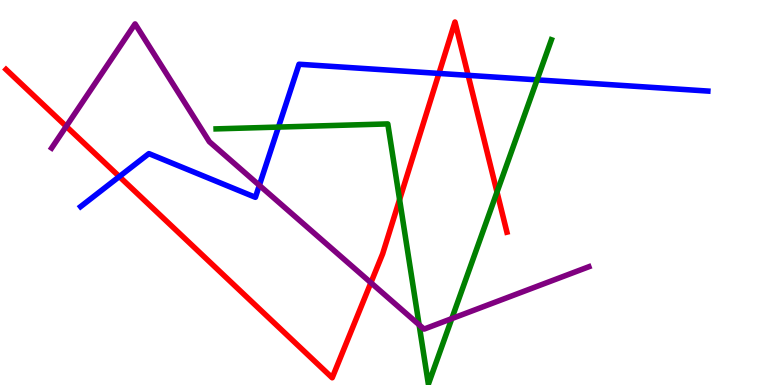[{'lines': ['blue', 'red'], 'intersections': [{'x': 1.54, 'y': 5.41}, {'x': 5.66, 'y': 8.09}, {'x': 6.04, 'y': 8.04}]}, {'lines': ['green', 'red'], 'intersections': [{'x': 5.16, 'y': 4.82}, {'x': 6.41, 'y': 5.01}]}, {'lines': ['purple', 'red'], 'intersections': [{'x': 0.855, 'y': 6.72}, {'x': 4.79, 'y': 2.66}]}, {'lines': ['blue', 'green'], 'intersections': [{'x': 3.59, 'y': 6.7}, {'x': 6.93, 'y': 7.93}]}, {'lines': ['blue', 'purple'], 'intersections': [{'x': 3.35, 'y': 5.19}]}, {'lines': ['green', 'purple'], 'intersections': [{'x': 5.41, 'y': 1.56}, {'x': 5.83, 'y': 1.72}]}]